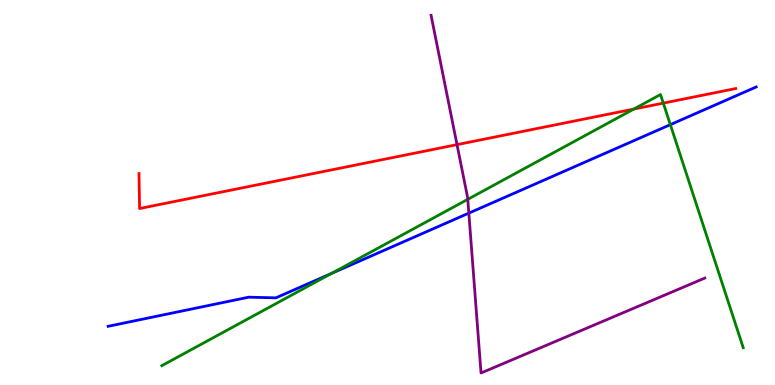[{'lines': ['blue', 'red'], 'intersections': []}, {'lines': ['green', 'red'], 'intersections': [{'x': 8.18, 'y': 7.17}, {'x': 8.56, 'y': 7.32}]}, {'lines': ['purple', 'red'], 'intersections': [{'x': 5.9, 'y': 6.24}]}, {'lines': ['blue', 'green'], 'intersections': [{'x': 4.28, 'y': 2.9}, {'x': 8.65, 'y': 6.76}]}, {'lines': ['blue', 'purple'], 'intersections': [{'x': 6.05, 'y': 4.46}]}, {'lines': ['green', 'purple'], 'intersections': [{'x': 6.04, 'y': 4.82}]}]